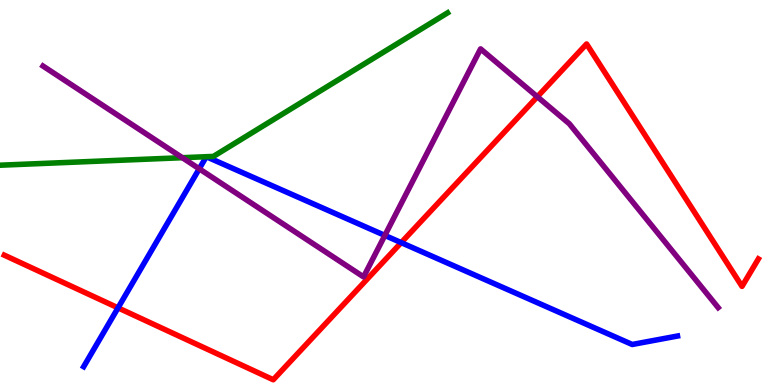[{'lines': ['blue', 'red'], 'intersections': [{'x': 1.52, 'y': 2.0}, {'x': 5.18, 'y': 3.7}]}, {'lines': ['green', 'red'], 'intersections': []}, {'lines': ['purple', 'red'], 'intersections': [{'x': 6.93, 'y': 7.49}]}, {'lines': ['blue', 'green'], 'intersections': [{'x': 2.66, 'y': 5.93}, {'x': 2.66, 'y': 5.93}]}, {'lines': ['blue', 'purple'], 'intersections': [{'x': 2.57, 'y': 5.62}, {'x': 4.97, 'y': 3.89}]}, {'lines': ['green', 'purple'], 'intersections': [{'x': 2.35, 'y': 5.9}]}]